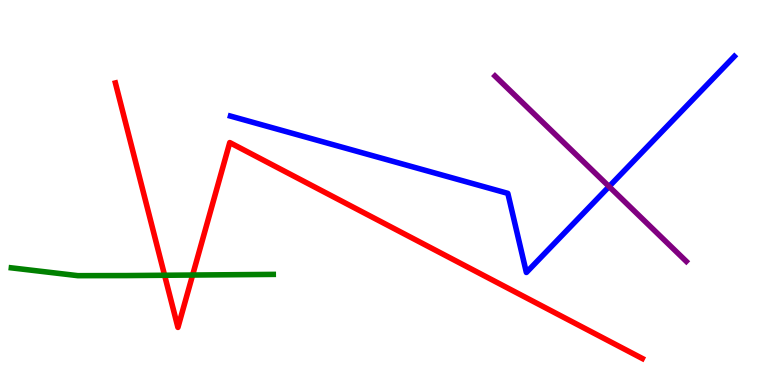[{'lines': ['blue', 'red'], 'intersections': []}, {'lines': ['green', 'red'], 'intersections': [{'x': 2.12, 'y': 2.85}, {'x': 2.49, 'y': 2.86}]}, {'lines': ['purple', 'red'], 'intersections': []}, {'lines': ['blue', 'green'], 'intersections': []}, {'lines': ['blue', 'purple'], 'intersections': [{'x': 7.86, 'y': 5.15}]}, {'lines': ['green', 'purple'], 'intersections': []}]